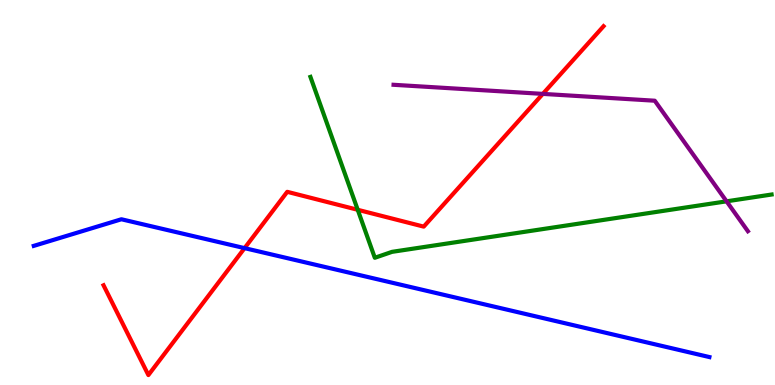[{'lines': ['blue', 'red'], 'intersections': [{'x': 3.16, 'y': 3.56}]}, {'lines': ['green', 'red'], 'intersections': [{'x': 4.62, 'y': 4.55}]}, {'lines': ['purple', 'red'], 'intersections': [{'x': 7.0, 'y': 7.56}]}, {'lines': ['blue', 'green'], 'intersections': []}, {'lines': ['blue', 'purple'], 'intersections': []}, {'lines': ['green', 'purple'], 'intersections': [{'x': 9.37, 'y': 4.77}]}]